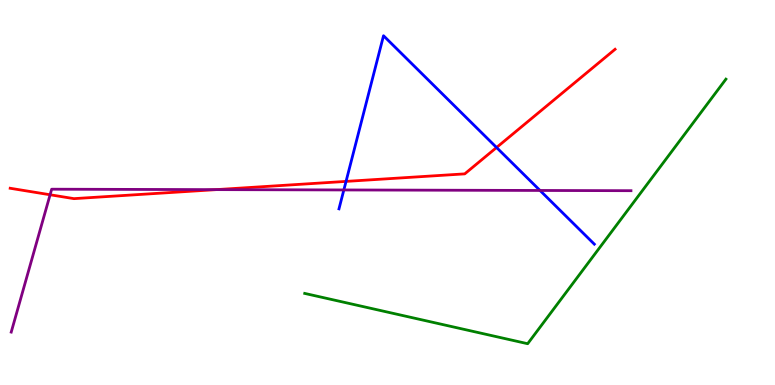[{'lines': ['blue', 'red'], 'intersections': [{'x': 4.47, 'y': 5.29}, {'x': 6.41, 'y': 6.17}]}, {'lines': ['green', 'red'], 'intersections': []}, {'lines': ['purple', 'red'], 'intersections': [{'x': 0.646, 'y': 4.94}, {'x': 2.79, 'y': 5.07}]}, {'lines': ['blue', 'green'], 'intersections': []}, {'lines': ['blue', 'purple'], 'intersections': [{'x': 4.44, 'y': 5.07}, {'x': 6.97, 'y': 5.05}]}, {'lines': ['green', 'purple'], 'intersections': []}]